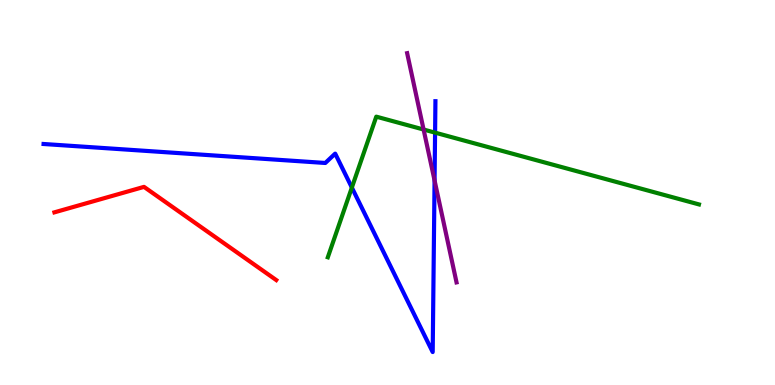[{'lines': ['blue', 'red'], 'intersections': []}, {'lines': ['green', 'red'], 'intersections': []}, {'lines': ['purple', 'red'], 'intersections': []}, {'lines': ['blue', 'green'], 'intersections': [{'x': 4.54, 'y': 5.13}, {'x': 5.61, 'y': 6.55}]}, {'lines': ['blue', 'purple'], 'intersections': [{'x': 5.61, 'y': 5.31}]}, {'lines': ['green', 'purple'], 'intersections': [{'x': 5.47, 'y': 6.64}]}]